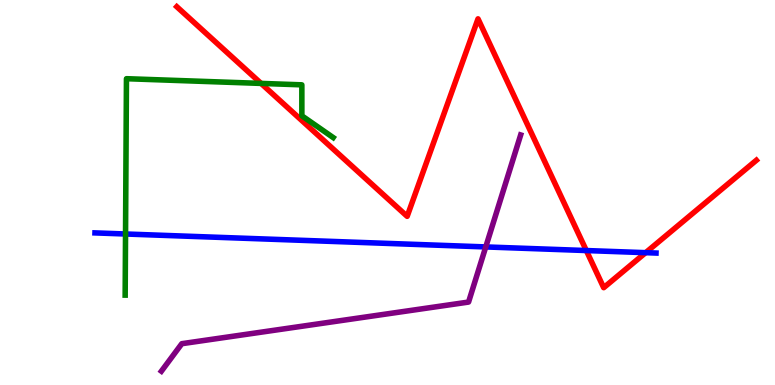[{'lines': ['blue', 'red'], 'intersections': [{'x': 7.57, 'y': 3.49}, {'x': 8.33, 'y': 3.44}]}, {'lines': ['green', 'red'], 'intersections': [{'x': 3.37, 'y': 7.83}]}, {'lines': ['purple', 'red'], 'intersections': []}, {'lines': ['blue', 'green'], 'intersections': [{'x': 1.62, 'y': 3.92}]}, {'lines': ['blue', 'purple'], 'intersections': [{'x': 6.27, 'y': 3.59}]}, {'lines': ['green', 'purple'], 'intersections': []}]